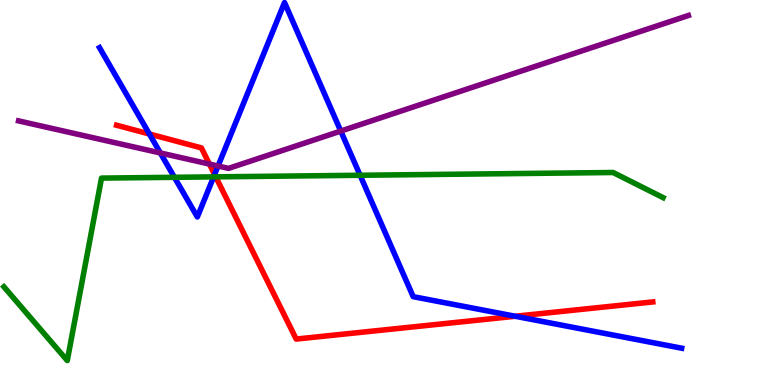[{'lines': ['blue', 'red'], 'intersections': [{'x': 1.93, 'y': 6.52}, {'x': 2.77, 'y': 5.47}, {'x': 6.65, 'y': 1.79}]}, {'lines': ['green', 'red'], 'intersections': [{'x': 2.78, 'y': 5.41}]}, {'lines': ['purple', 'red'], 'intersections': [{'x': 2.7, 'y': 5.74}]}, {'lines': ['blue', 'green'], 'intersections': [{'x': 2.25, 'y': 5.39}, {'x': 2.76, 'y': 5.41}, {'x': 4.65, 'y': 5.45}]}, {'lines': ['blue', 'purple'], 'intersections': [{'x': 2.07, 'y': 6.03}, {'x': 2.81, 'y': 5.69}, {'x': 4.4, 'y': 6.6}]}, {'lines': ['green', 'purple'], 'intersections': []}]